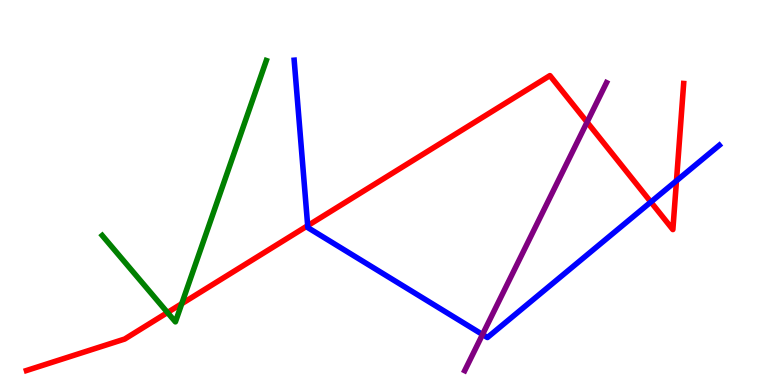[{'lines': ['blue', 'red'], 'intersections': [{'x': 3.97, 'y': 4.14}, {'x': 8.4, 'y': 4.75}, {'x': 8.73, 'y': 5.3}]}, {'lines': ['green', 'red'], 'intersections': [{'x': 2.16, 'y': 1.88}, {'x': 2.35, 'y': 2.11}]}, {'lines': ['purple', 'red'], 'intersections': [{'x': 7.58, 'y': 6.83}]}, {'lines': ['blue', 'green'], 'intersections': []}, {'lines': ['blue', 'purple'], 'intersections': [{'x': 6.23, 'y': 1.31}]}, {'lines': ['green', 'purple'], 'intersections': []}]